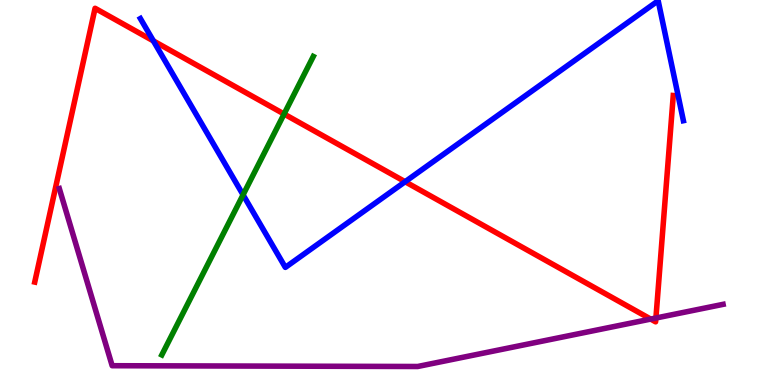[{'lines': ['blue', 'red'], 'intersections': [{'x': 1.98, 'y': 8.94}, {'x': 5.23, 'y': 5.28}]}, {'lines': ['green', 'red'], 'intersections': [{'x': 3.67, 'y': 7.04}]}, {'lines': ['purple', 'red'], 'intersections': [{'x': 8.4, 'y': 1.71}, {'x': 8.46, 'y': 1.74}]}, {'lines': ['blue', 'green'], 'intersections': [{'x': 3.14, 'y': 4.94}]}, {'lines': ['blue', 'purple'], 'intersections': []}, {'lines': ['green', 'purple'], 'intersections': []}]